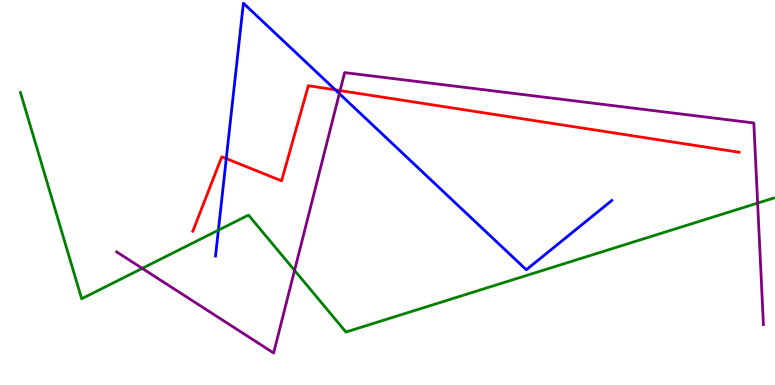[{'lines': ['blue', 'red'], 'intersections': [{'x': 2.92, 'y': 5.88}, {'x': 4.33, 'y': 7.67}]}, {'lines': ['green', 'red'], 'intersections': []}, {'lines': ['purple', 'red'], 'intersections': [{'x': 4.39, 'y': 7.65}]}, {'lines': ['blue', 'green'], 'intersections': [{'x': 2.82, 'y': 4.02}]}, {'lines': ['blue', 'purple'], 'intersections': [{'x': 4.38, 'y': 7.57}]}, {'lines': ['green', 'purple'], 'intersections': [{'x': 1.84, 'y': 3.03}, {'x': 3.8, 'y': 2.98}, {'x': 9.78, 'y': 4.72}]}]